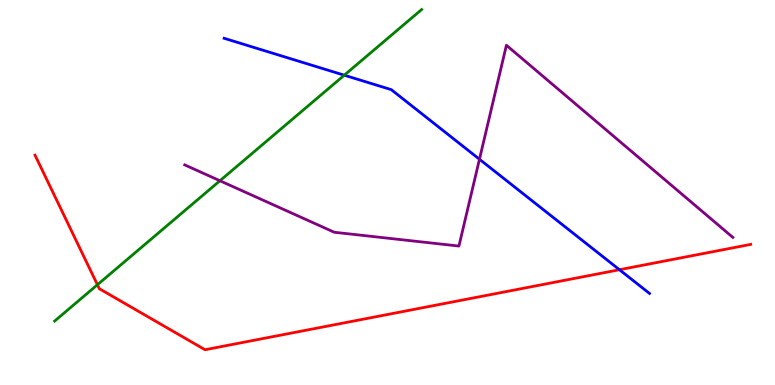[{'lines': ['blue', 'red'], 'intersections': [{'x': 7.99, 'y': 2.99}]}, {'lines': ['green', 'red'], 'intersections': [{'x': 1.26, 'y': 2.6}]}, {'lines': ['purple', 'red'], 'intersections': []}, {'lines': ['blue', 'green'], 'intersections': [{'x': 4.44, 'y': 8.05}]}, {'lines': ['blue', 'purple'], 'intersections': [{'x': 6.19, 'y': 5.86}]}, {'lines': ['green', 'purple'], 'intersections': [{'x': 2.84, 'y': 5.31}]}]